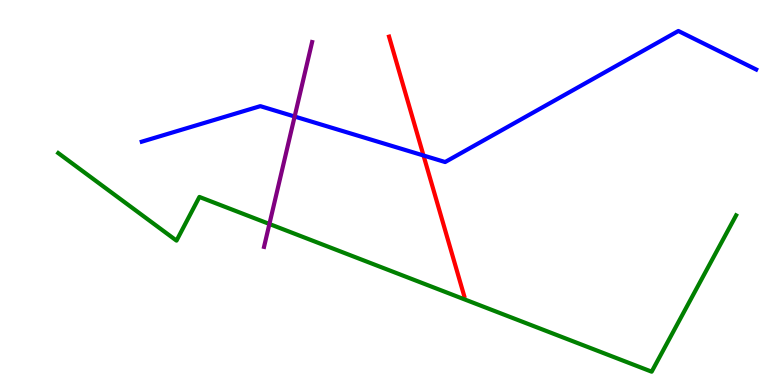[{'lines': ['blue', 'red'], 'intersections': [{'x': 5.46, 'y': 5.96}]}, {'lines': ['green', 'red'], 'intersections': []}, {'lines': ['purple', 'red'], 'intersections': []}, {'lines': ['blue', 'green'], 'intersections': []}, {'lines': ['blue', 'purple'], 'intersections': [{'x': 3.8, 'y': 6.97}]}, {'lines': ['green', 'purple'], 'intersections': [{'x': 3.48, 'y': 4.18}]}]